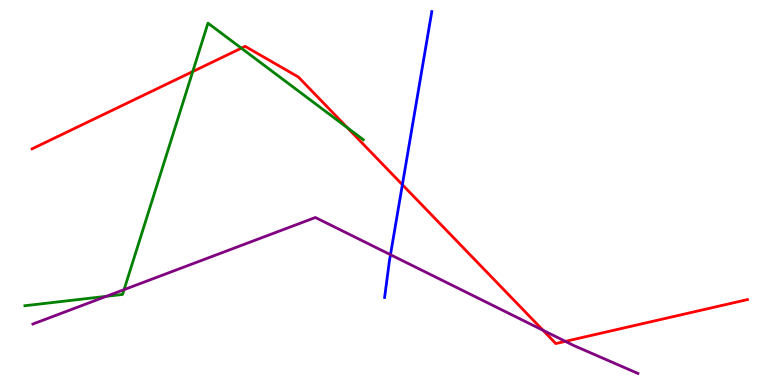[{'lines': ['blue', 'red'], 'intersections': [{'x': 5.19, 'y': 5.2}]}, {'lines': ['green', 'red'], 'intersections': [{'x': 2.49, 'y': 8.14}, {'x': 3.11, 'y': 8.75}, {'x': 4.48, 'y': 6.68}]}, {'lines': ['purple', 'red'], 'intersections': [{'x': 7.01, 'y': 1.42}, {'x': 7.3, 'y': 1.13}]}, {'lines': ['blue', 'green'], 'intersections': []}, {'lines': ['blue', 'purple'], 'intersections': [{'x': 5.04, 'y': 3.38}]}, {'lines': ['green', 'purple'], 'intersections': [{'x': 1.37, 'y': 2.3}, {'x': 1.6, 'y': 2.48}]}]